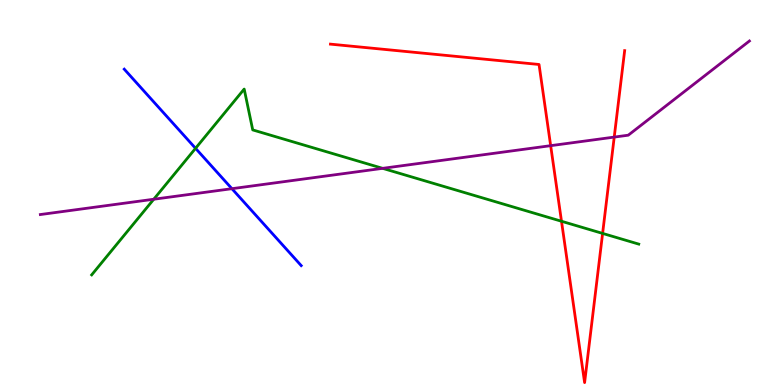[{'lines': ['blue', 'red'], 'intersections': []}, {'lines': ['green', 'red'], 'intersections': [{'x': 7.25, 'y': 4.25}, {'x': 7.78, 'y': 3.94}]}, {'lines': ['purple', 'red'], 'intersections': [{'x': 7.11, 'y': 6.22}, {'x': 7.93, 'y': 6.44}]}, {'lines': ['blue', 'green'], 'intersections': [{'x': 2.52, 'y': 6.15}]}, {'lines': ['blue', 'purple'], 'intersections': [{'x': 2.99, 'y': 5.1}]}, {'lines': ['green', 'purple'], 'intersections': [{'x': 1.98, 'y': 4.83}, {'x': 4.94, 'y': 5.63}]}]